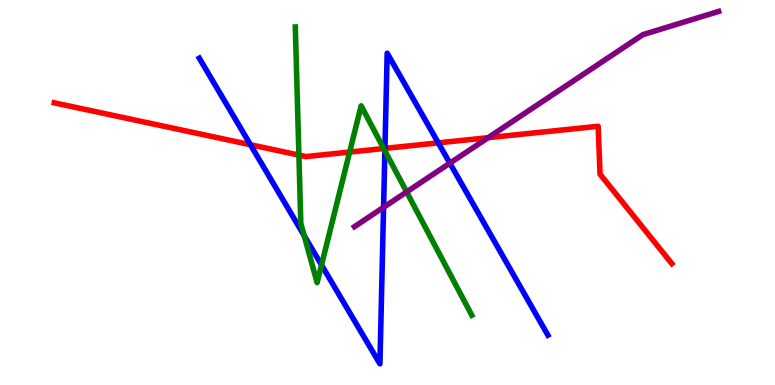[{'lines': ['blue', 'red'], 'intersections': [{'x': 3.23, 'y': 6.24}, {'x': 4.97, 'y': 6.15}, {'x': 5.66, 'y': 6.29}]}, {'lines': ['green', 'red'], 'intersections': [{'x': 3.86, 'y': 5.97}, {'x': 4.51, 'y': 6.05}, {'x': 4.95, 'y': 6.14}]}, {'lines': ['purple', 'red'], 'intersections': [{'x': 6.3, 'y': 6.42}]}, {'lines': ['blue', 'green'], 'intersections': [{'x': 3.92, 'y': 3.88}, {'x': 4.15, 'y': 3.12}, {'x': 4.97, 'y': 6.08}]}, {'lines': ['blue', 'purple'], 'intersections': [{'x': 4.95, 'y': 4.62}, {'x': 5.8, 'y': 5.76}]}, {'lines': ['green', 'purple'], 'intersections': [{'x': 5.25, 'y': 5.01}]}]